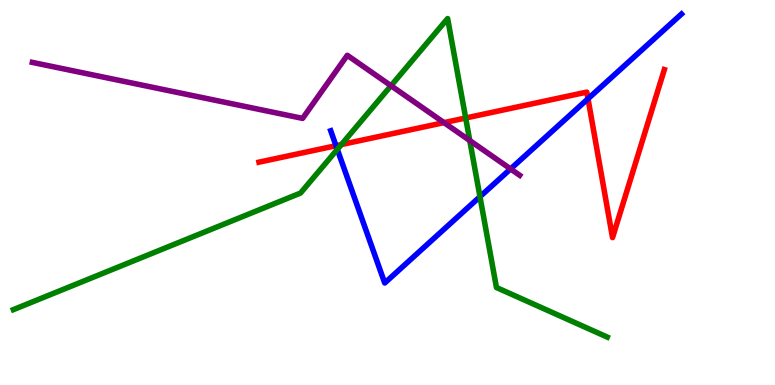[{'lines': ['blue', 'red'], 'intersections': [{'x': 4.34, 'y': 6.22}, {'x': 7.59, 'y': 7.43}]}, {'lines': ['green', 'red'], 'intersections': [{'x': 4.41, 'y': 6.25}, {'x': 6.01, 'y': 6.94}]}, {'lines': ['purple', 'red'], 'intersections': [{'x': 5.73, 'y': 6.81}]}, {'lines': ['blue', 'green'], 'intersections': [{'x': 4.35, 'y': 6.12}, {'x': 6.19, 'y': 4.89}]}, {'lines': ['blue', 'purple'], 'intersections': [{'x': 6.59, 'y': 5.61}]}, {'lines': ['green', 'purple'], 'intersections': [{'x': 5.05, 'y': 7.77}, {'x': 6.06, 'y': 6.35}]}]